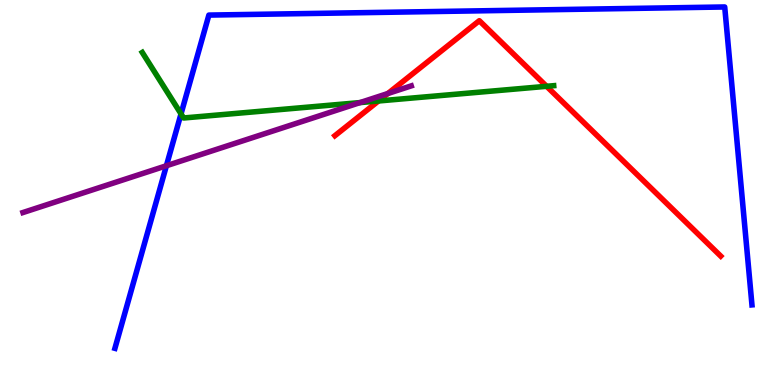[{'lines': ['blue', 'red'], 'intersections': []}, {'lines': ['green', 'red'], 'intersections': [{'x': 4.88, 'y': 7.38}, {'x': 7.05, 'y': 7.76}]}, {'lines': ['purple', 'red'], 'intersections': [{'x': 5.0, 'y': 7.57}]}, {'lines': ['blue', 'green'], 'intersections': [{'x': 2.34, 'y': 7.04}]}, {'lines': ['blue', 'purple'], 'intersections': [{'x': 2.15, 'y': 5.69}]}, {'lines': ['green', 'purple'], 'intersections': [{'x': 4.65, 'y': 7.34}]}]